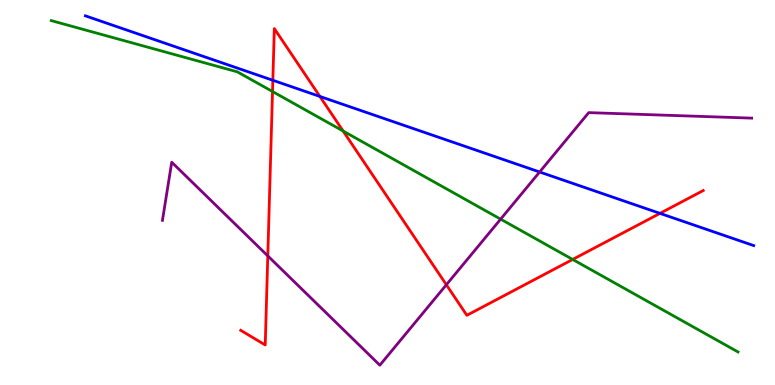[{'lines': ['blue', 'red'], 'intersections': [{'x': 3.52, 'y': 7.91}, {'x': 4.13, 'y': 7.49}, {'x': 8.52, 'y': 4.46}]}, {'lines': ['green', 'red'], 'intersections': [{'x': 3.52, 'y': 7.62}, {'x': 4.43, 'y': 6.6}, {'x': 7.39, 'y': 3.26}]}, {'lines': ['purple', 'red'], 'intersections': [{'x': 3.46, 'y': 3.35}, {'x': 5.76, 'y': 2.6}]}, {'lines': ['blue', 'green'], 'intersections': []}, {'lines': ['blue', 'purple'], 'intersections': [{'x': 6.96, 'y': 5.53}]}, {'lines': ['green', 'purple'], 'intersections': [{'x': 6.46, 'y': 4.31}]}]